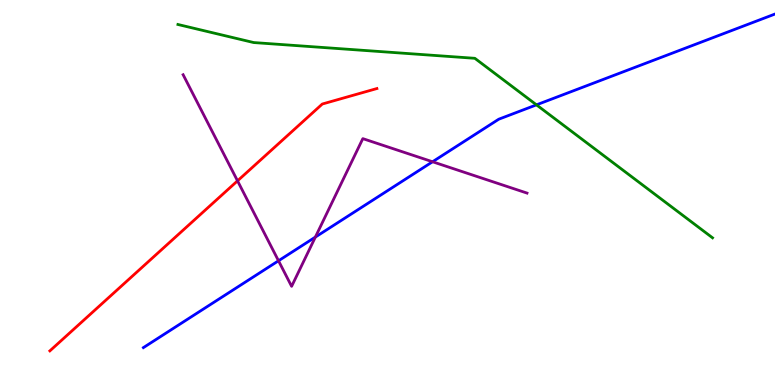[{'lines': ['blue', 'red'], 'intersections': []}, {'lines': ['green', 'red'], 'intersections': []}, {'lines': ['purple', 'red'], 'intersections': [{'x': 3.06, 'y': 5.3}]}, {'lines': ['blue', 'green'], 'intersections': [{'x': 6.92, 'y': 7.28}]}, {'lines': ['blue', 'purple'], 'intersections': [{'x': 3.59, 'y': 3.23}, {'x': 4.07, 'y': 3.84}, {'x': 5.58, 'y': 5.8}]}, {'lines': ['green', 'purple'], 'intersections': []}]